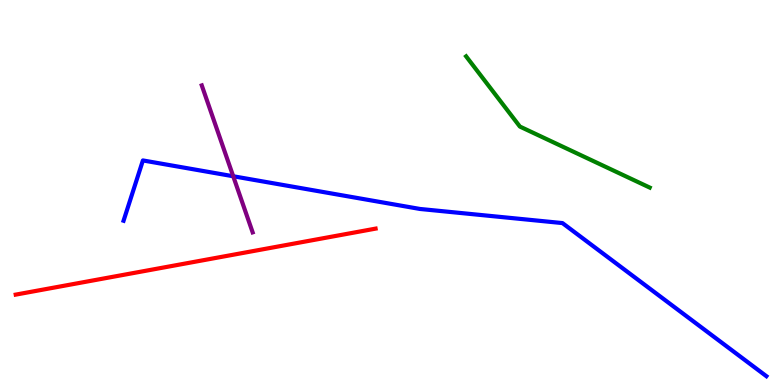[{'lines': ['blue', 'red'], 'intersections': []}, {'lines': ['green', 'red'], 'intersections': []}, {'lines': ['purple', 'red'], 'intersections': []}, {'lines': ['blue', 'green'], 'intersections': []}, {'lines': ['blue', 'purple'], 'intersections': [{'x': 3.01, 'y': 5.42}]}, {'lines': ['green', 'purple'], 'intersections': []}]